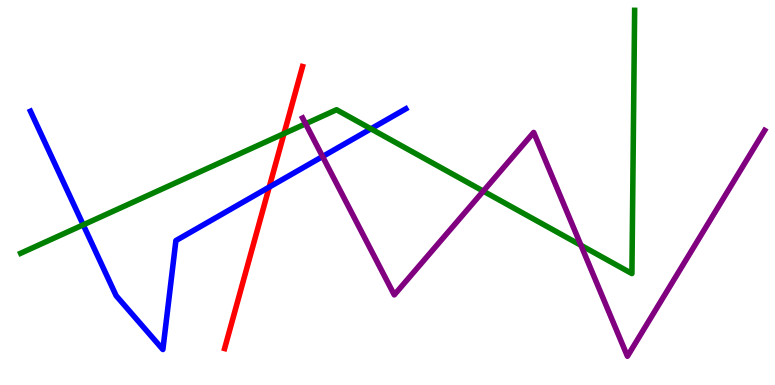[{'lines': ['blue', 'red'], 'intersections': [{'x': 3.47, 'y': 5.14}]}, {'lines': ['green', 'red'], 'intersections': [{'x': 3.66, 'y': 6.53}]}, {'lines': ['purple', 'red'], 'intersections': []}, {'lines': ['blue', 'green'], 'intersections': [{'x': 1.07, 'y': 4.16}, {'x': 4.79, 'y': 6.65}]}, {'lines': ['blue', 'purple'], 'intersections': [{'x': 4.16, 'y': 5.93}]}, {'lines': ['green', 'purple'], 'intersections': [{'x': 3.94, 'y': 6.78}, {'x': 6.24, 'y': 5.04}, {'x': 7.5, 'y': 3.63}]}]